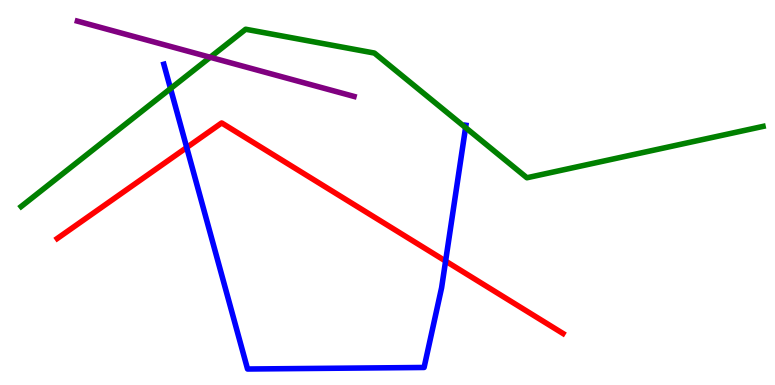[{'lines': ['blue', 'red'], 'intersections': [{'x': 2.41, 'y': 6.17}, {'x': 5.75, 'y': 3.22}]}, {'lines': ['green', 'red'], 'intersections': []}, {'lines': ['purple', 'red'], 'intersections': []}, {'lines': ['blue', 'green'], 'intersections': [{'x': 2.2, 'y': 7.7}, {'x': 6.01, 'y': 6.69}]}, {'lines': ['blue', 'purple'], 'intersections': []}, {'lines': ['green', 'purple'], 'intersections': [{'x': 2.71, 'y': 8.51}]}]